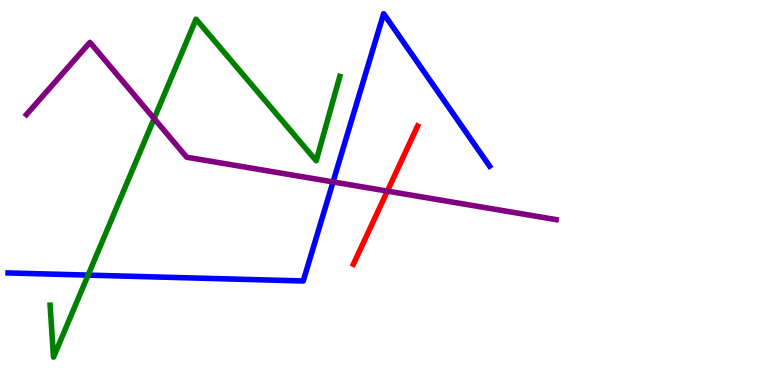[{'lines': ['blue', 'red'], 'intersections': []}, {'lines': ['green', 'red'], 'intersections': []}, {'lines': ['purple', 'red'], 'intersections': [{'x': 5.0, 'y': 5.04}]}, {'lines': ['blue', 'green'], 'intersections': [{'x': 1.14, 'y': 2.85}]}, {'lines': ['blue', 'purple'], 'intersections': [{'x': 4.3, 'y': 5.27}]}, {'lines': ['green', 'purple'], 'intersections': [{'x': 1.99, 'y': 6.92}]}]